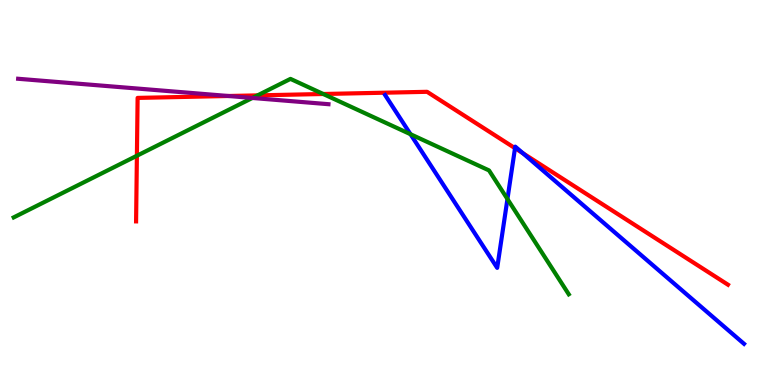[{'lines': ['blue', 'red'], 'intersections': [{'x': 6.65, 'y': 6.15}, {'x': 6.75, 'y': 6.02}]}, {'lines': ['green', 'red'], 'intersections': [{'x': 1.77, 'y': 5.95}, {'x': 3.32, 'y': 7.52}, {'x': 4.17, 'y': 7.56}]}, {'lines': ['purple', 'red'], 'intersections': [{'x': 2.95, 'y': 7.51}]}, {'lines': ['blue', 'green'], 'intersections': [{'x': 5.3, 'y': 6.51}, {'x': 6.55, 'y': 4.83}]}, {'lines': ['blue', 'purple'], 'intersections': []}, {'lines': ['green', 'purple'], 'intersections': [{'x': 3.26, 'y': 7.46}]}]